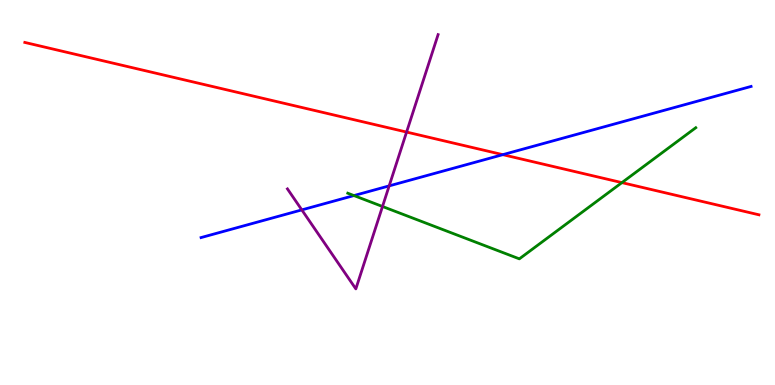[{'lines': ['blue', 'red'], 'intersections': [{'x': 6.49, 'y': 5.98}]}, {'lines': ['green', 'red'], 'intersections': [{'x': 8.02, 'y': 5.26}]}, {'lines': ['purple', 'red'], 'intersections': [{'x': 5.25, 'y': 6.57}]}, {'lines': ['blue', 'green'], 'intersections': [{'x': 4.57, 'y': 4.92}]}, {'lines': ['blue', 'purple'], 'intersections': [{'x': 3.89, 'y': 4.55}, {'x': 5.02, 'y': 5.17}]}, {'lines': ['green', 'purple'], 'intersections': [{'x': 4.94, 'y': 4.64}]}]